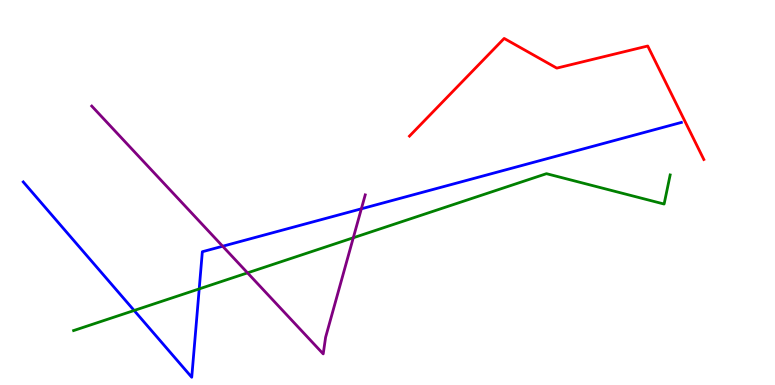[{'lines': ['blue', 'red'], 'intersections': []}, {'lines': ['green', 'red'], 'intersections': []}, {'lines': ['purple', 'red'], 'intersections': []}, {'lines': ['blue', 'green'], 'intersections': [{'x': 1.73, 'y': 1.94}, {'x': 2.57, 'y': 2.5}]}, {'lines': ['blue', 'purple'], 'intersections': [{'x': 2.87, 'y': 3.6}, {'x': 4.66, 'y': 4.58}]}, {'lines': ['green', 'purple'], 'intersections': [{'x': 3.19, 'y': 2.91}, {'x': 4.56, 'y': 3.82}]}]